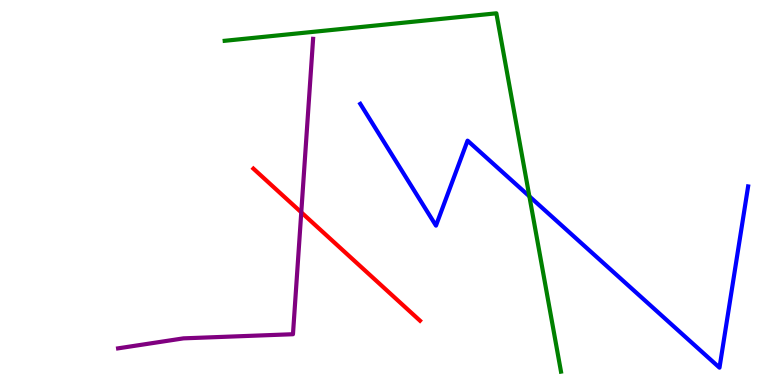[{'lines': ['blue', 'red'], 'intersections': []}, {'lines': ['green', 'red'], 'intersections': []}, {'lines': ['purple', 'red'], 'intersections': [{'x': 3.89, 'y': 4.48}]}, {'lines': ['blue', 'green'], 'intersections': [{'x': 6.83, 'y': 4.9}]}, {'lines': ['blue', 'purple'], 'intersections': []}, {'lines': ['green', 'purple'], 'intersections': []}]